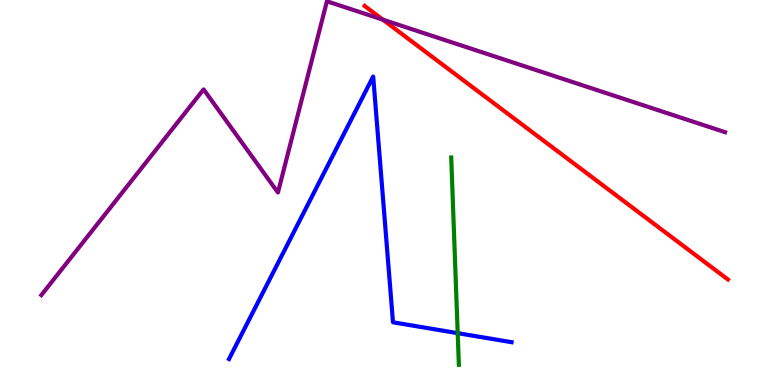[{'lines': ['blue', 'red'], 'intersections': []}, {'lines': ['green', 'red'], 'intersections': []}, {'lines': ['purple', 'red'], 'intersections': [{'x': 4.94, 'y': 9.49}]}, {'lines': ['blue', 'green'], 'intersections': [{'x': 5.91, 'y': 1.35}]}, {'lines': ['blue', 'purple'], 'intersections': []}, {'lines': ['green', 'purple'], 'intersections': []}]